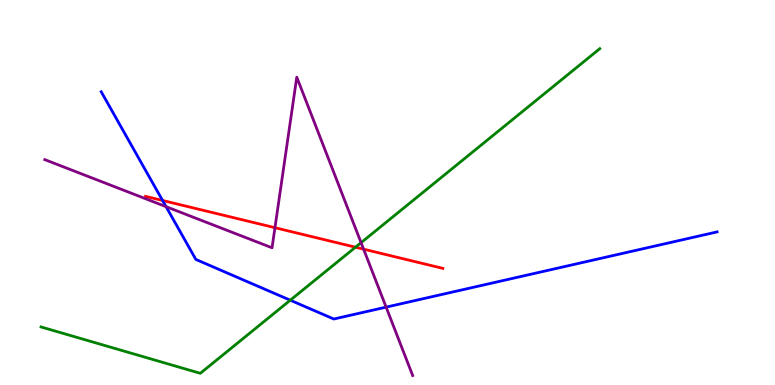[{'lines': ['blue', 'red'], 'intersections': [{'x': 2.1, 'y': 4.79}]}, {'lines': ['green', 'red'], 'intersections': [{'x': 4.59, 'y': 3.58}]}, {'lines': ['purple', 'red'], 'intersections': [{'x': 3.55, 'y': 4.09}, {'x': 4.69, 'y': 3.53}]}, {'lines': ['blue', 'green'], 'intersections': [{'x': 3.75, 'y': 2.2}]}, {'lines': ['blue', 'purple'], 'intersections': [{'x': 2.14, 'y': 4.63}, {'x': 4.98, 'y': 2.02}]}, {'lines': ['green', 'purple'], 'intersections': [{'x': 4.66, 'y': 3.7}]}]